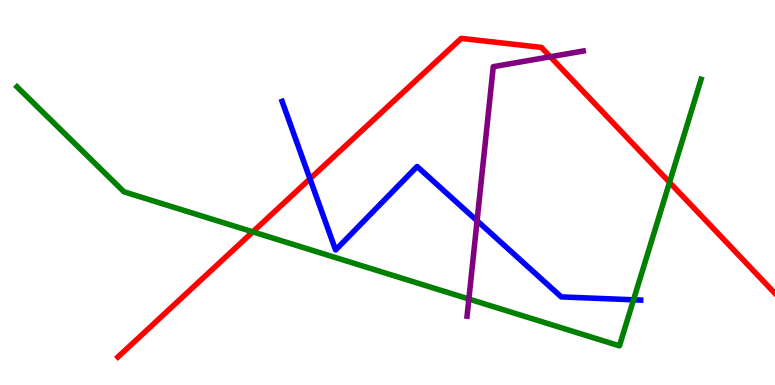[{'lines': ['blue', 'red'], 'intersections': [{'x': 4.0, 'y': 5.36}]}, {'lines': ['green', 'red'], 'intersections': [{'x': 3.26, 'y': 3.98}, {'x': 8.64, 'y': 5.26}]}, {'lines': ['purple', 'red'], 'intersections': [{'x': 7.1, 'y': 8.53}]}, {'lines': ['blue', 'green'], 'intersections': [{'x': 8.17, 'y': 2.21}]}, {'lines': ['blue', 'purple'], 'intersections': [{'x': 6.16, 'y': 4.27}]}, {'lines': ['green', 'purple'], 'intersections': [{'x': 6.05, 'y': 2.23}]}]